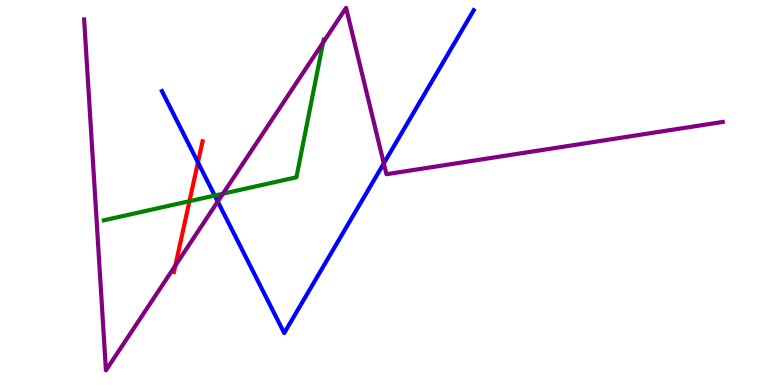[{'lines': ['blue', 'red'], 'intersections': [{'x': 2.55, 'y': 5.78}]}, {'lines': ['green', 'red'], 'intersections': [{'x': 2.44, 'y': 4.77}]}, {'lines': ['purple', 'red'], 'intersections': [{'x': 2.26, 'y': 3.1}]}, {'lines': ['blue', 'green'], 'intersections': [{'x': 2.77, 'y': 4.92}]}, {'lines': ['blue', 'purple'], 'intersections': [{'x': 2.81, 'y': 4.76}, {'x': 4.95, 'y': 5.76}]}, {'lines': ['green', 'purple'], 'intersections': [{'x': 2.88, 'y': 4.97}, {'x': 4.17, 'y': 8.9}]}]